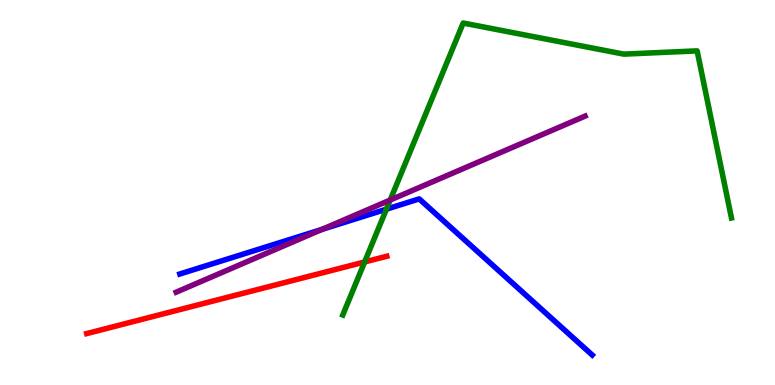[{'lines': ['blue', 'red'], 'intersections': []}, {'lines': ['green', 'red'], 'intersections': [{'x': 4.71, 'y': 3.2}]}, {'lines': ['purple', 'red'], 'intersections': []}, {'lines': ['blue', 'green'], 'intersections': [{'x': 4.99, 'y': 4.57}]}, {'lines': ['blue', 'purple'], 'intersections': [{'x': 4.16, 'y': 4.04}]}, {'lines': ['green', 'purple'], 'intersections': [{'x': 5.03, 'y': 4.8}]}]